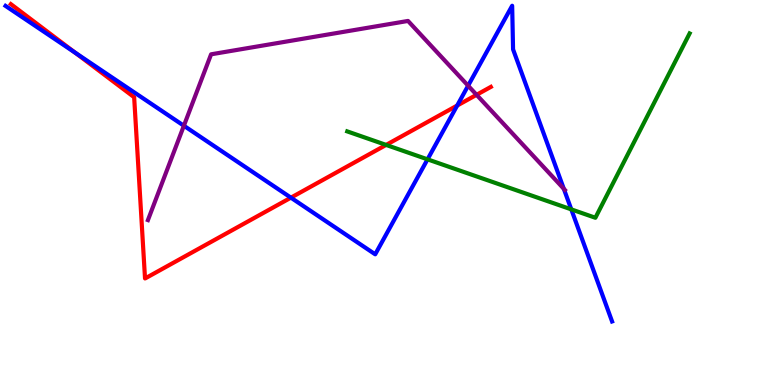[{'lines': ['blue', 'red'], 'intersections': [{'x': 0.971, 'y': 8.63}, {'x': 3.75, 'y': 4.87}, {'x': 5.9, 'y': 7.26}]}, {'lines': ['green', 'red'], 'intersections': [{'x': 4.98, 'y': 6.24}]}, {'lines': ['purple', 'red'], 'intersections': [{'x': 6.15, 'y': 7.54}]}, {'lines': ['blue', 'green'], 'intersections': [{'x': 5.52, 'y': 5.86}, {'x': 7.37, 'y': 4.56}]}, {'lines': ['blue', 'purple'], 'intersections': [{'x': 2.37, 'y': 6.73}, {'x': 6.04, 'y': 7.77}, {'x': 7.27, 'y': 5.1}]}, {'lines': ['green', 'purple'], 'intersections': []}]